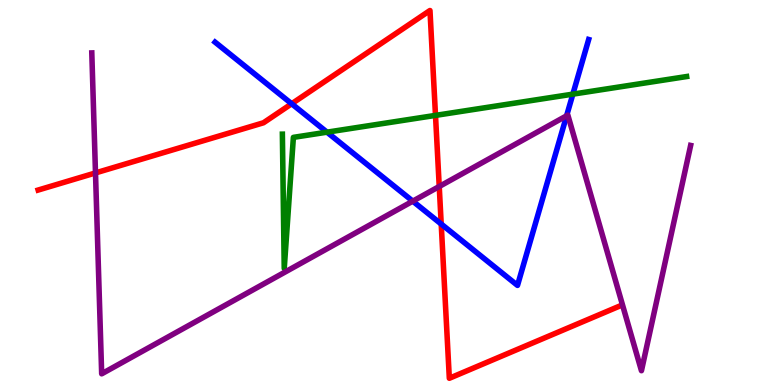[{'lines': ['blue', 'red'], 'intersections': [{'x': 3.76, 'y': 7.3}, {'x': 5.69, 'y': 4.18}]}, {'lines': ['green', 'red'], 'intersections': [{'x': 5.62, 'y': 7.0}]}, {'lines': ['purple', 'red'], 'intersections': [{'x': 1.23, 'y': 5.51}, {'x': 5.67, 'y': 5.16}]}, {'lines': ['blue', 'green'], 'intersections': [{'x': 4.22, 'y': 6.57}, {'x': 7.39, 'y': 7.55}]}, {'lines': ['blue', 'purple'], 'intersections': [{'x': 5.33, 'y': 4.77}, {'x': 7.31, 'y': 6.99}]}, {'lines': ['green', 'purple'], 'intersections': []}]